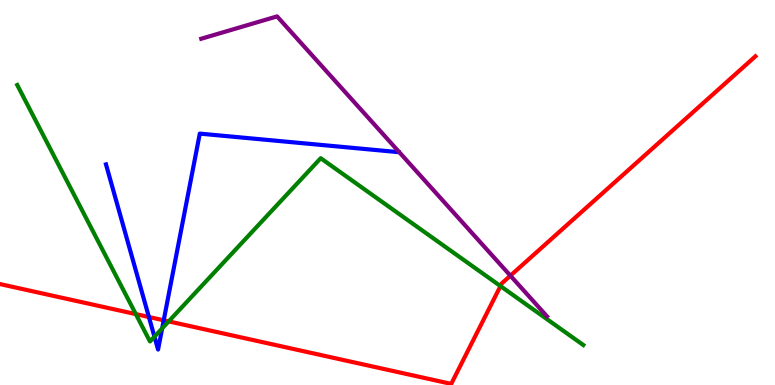[{'lines': ['blue', 'red'], 'intersections': [{'x': 1.92, 'y': 1.77}, {'x': 2.11, 'y': 1.68}]}, {'lines': ['green', 'red'], 'intersections': [{'x': 1.75, 'y': 1.84}, {'x': 2.18, 'y': 1.65}, {'x': 6.46, 'y': 2.57}]}, {'lines': ['purple', 'red'], 'intersections': [{'x': 6.59, 'y': 2.84}]}, {'lines': ['blue', 'green'], 'intersections': [{'x': 1.99, 'y': 1.26}, {'x': 2.09, 'y': 1.47}]}, {'lines': ['blue', 'purple'], 'intersections': []}, {'lines': ['green', 'purple'], 'intersections': []}]